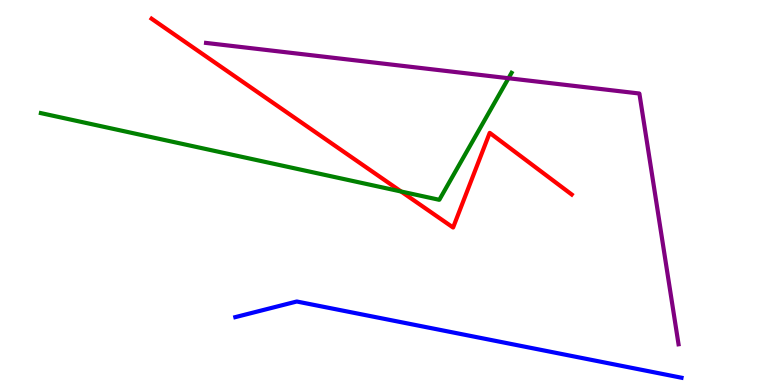[{'lines': ['blue', 'red'], 'intersections': []}, {'lines': ['green', 'red'], 'intersections': [{'x': 5.18, 'y': 5.03}]}, {'lines': ['purple', 'red'], 'intersections': []}, {'lines': ['blue', 'green'], 'intersections': []}, {'lines': ['blue', 'purple'], 'intersections': []}, {'lines': ['green', 'purple'], 'intersections': [{'x': 6.56, 'y': 7.97}]}]